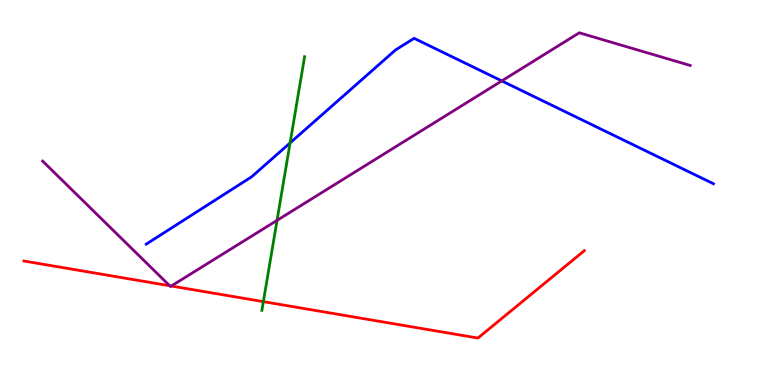[{'lines': ['blue', 'red'], 'intersections': []}, {'lines': ['green', 'red'], 'intersections': [{'x': 3.4, 'y': 2.17}]}, {'lines': ['purple', 'red'], 'intersections': [{'x': 2.19, 'y': 2.58}, {'x': 2.21, 'y': 2.57}]}, {'lines': ['blue', 'green'], 'intersections': [{'x': 3.74, 'y': 6.29}]}, {'lines': ['blue', 'purple'], 'intersections': [{'x': 6.47, 'y': 7.9}]}, {'lines': ['green', 'purple'], 'intersections': [{'x': 3.57, 'y': 4.28}]}]